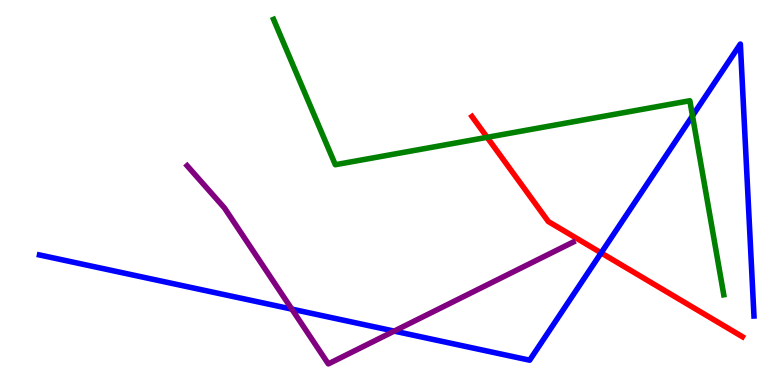[{'lines': ['blue', 'red'], 'intersections': [{'x': 7.76, 'y': 3.43}]}, {'lines': ['green', 'red'], 'intersections': [{'x': 6.29, 'y': 6.43}]}, {'lines': ['purple', 'red'], 'intersections': []}, {'lines': ['blue', 'green'], 'intersections': [{'x': 8.94, 'y': 6.99}]}, {'lines': ['blue', 'purple'], 'intersections': [{'x': 3.77, 'y': 1.97}, {'x': 5.09, 'y': 1.4}]}, {'lines': ['green', 'purple'], 'intersections': []}]